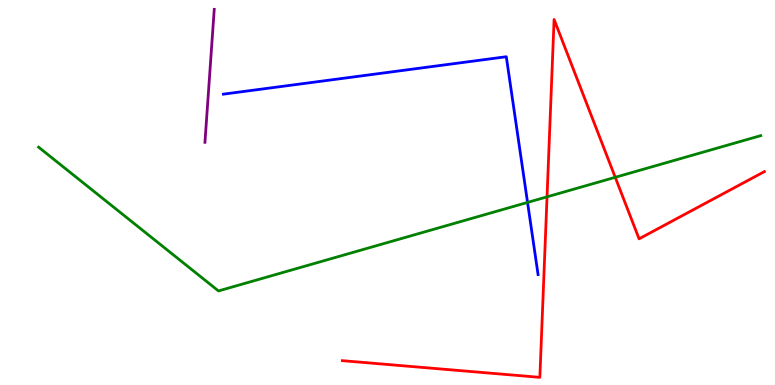[{'lines': ['blue', 'red'], 'intersections': []}, {'lines': ['green', 'red'], 'intersections': [{'x': 7.06, 'y': 4.89}, {'x': 7.94, 'y': 5.39}]}, {'lines': ['purple', 'red'], 'intersections': []}, {'lines': ['blue', 'green'], 'intersections': [{'x': 6.81, 'y': 4.74}]}, {'lines': ['blue', 'purple'], 'intersections': []}, {'lines': ['green', 'purple'], 'intersections': []}]